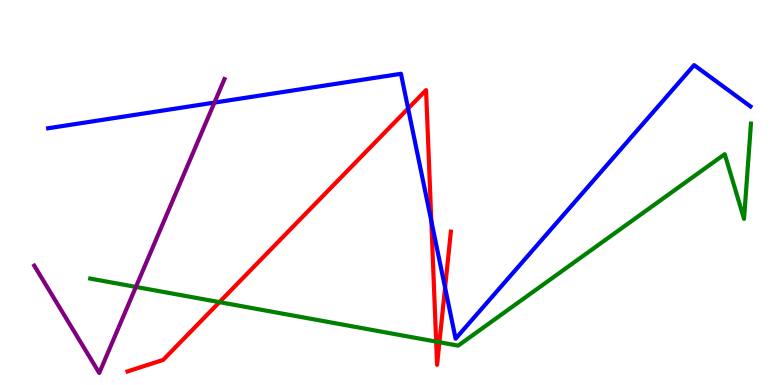[{'lines': ['blue', 'red'], 'intersections': [{'x': 5.27, 'y': 7.18}, {'x': 5.57, 'y': 4.26}, {'x': 5.74, 'y': 2.53}]}, {'lines': ['green', 'red'], 'intersections': [{'x': 2.83, 'y': 2.15}, {'x': 5.63, 'y': 1.13}, {'x': 5.67, 'y': 1.11}]}, {'lines': ['purple', 'red'], 'intersections': []}, {'lines': ['blue', 'green'], 'intersections': []}, {'lines': ['blue', 'purple'], 'intersections': [{'x': 2.77, 'y': 7.34}]}, {'lines': ['green', 'purple'], 'intersections': [{'x': 1.75, 'y': 2.55}]}]